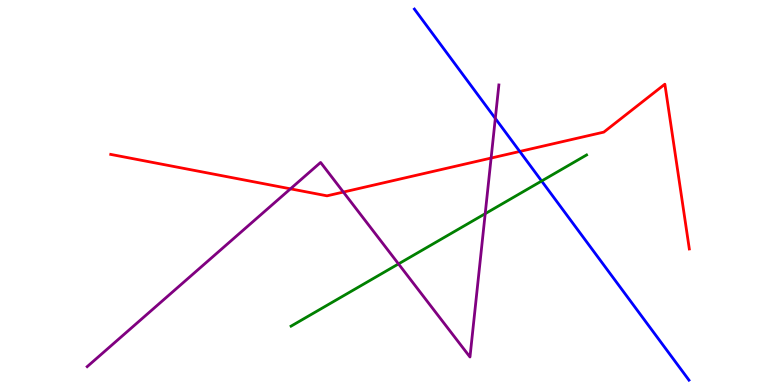[{'lines': ['blue', 'red'], 'intersections': [{'x': 6.71, 'y': 6.07}]}, {'lines': ['green', 'red'], 'intersections': []}, {'lines': ['purple', 'red'], 'intersections': [{'x': 3.75, 'y': 5.1}, {'x': 4.43, 'y': 5.01}, {'x': 6.34, 'y': 5.89}]}, {'lines': ['blue', 'green'], 'intersections': [{'x': 6.99, 'y': 5.3}]}, {'lines': ['blue', 'purple'], 'intersections': [{'x': 6.39, 'y': 6.92}]}, {'lines': ['green', 'purple'], 'intersections': [{'x': 5.14, 'y': 3.15}, {'x': 6.26, 'y': 4.45}]}]